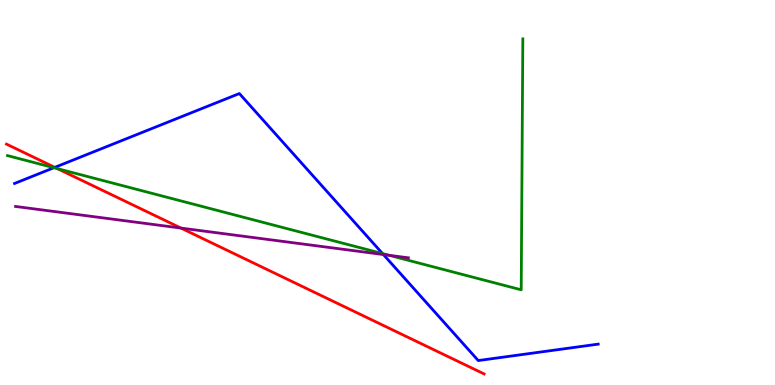[{'lines': ['blue', 'red'], 'intersections': [{'x': 0.707, 'y': 5.65}]}, {'lines': ['green', 'red'], 'intersections': [{'x': 0.741, 'y': 5.62}]}, {'lines': ['purple', 'red'], 'intersections': [{'x': 2.34, 'y': 4.08}]}, {'lines': ['blue', 'green'], 'intersections': [{'x': 0.696, 'y': 5.64}, {'x': 4.94, 'y': 3.41}]}, {'lines': ['blue', 'purple'], 'intersections': [{'x': 4.95, 'y': 3.39}]}, {'lines': ['green', 'purple'], 'intersections': [{'x': 5.02, 'y': 3.37}]}]